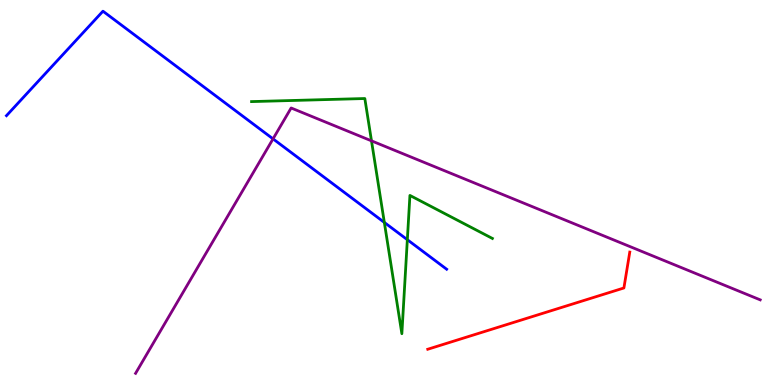[{'lines': ['blue', 'red'], 'intersections': []}, {'lines': ['green', 'red'], 'intersections': []}, {'lines': ['purple', 'red'], 'intersections': []}, {'lines': ['blue', 'green'], 'intersections': [{'x': 4.96, 'y': 4.22}, {'x': 5.26, 'y': 3.77}]}, {'lines': ['blue', 'purple'], 'intersections': [{'x': 3.52, 'y': 6.39}]}, {'lines': ['green', 'purple'], 'intersections': [{'x': 4.79, 'y': 6.34}]}]